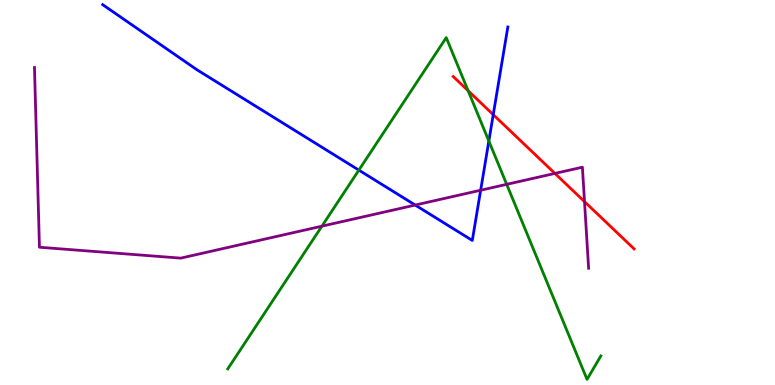[{'lines': ['blue', 'red'], 'intersections': [{'x': 6.36, 'y': 7.02}]}, {'lines': ['green', 'red'], 'intersections': [{'x': 6.04, 'y': 7.64}]}, {'lines': ['purple', 'red'], 'intersections': [{'x': 7.16, 'y': 5.5}, {'x': 7.54, 'y': 4.76}]}, {'lines': ['blue', 'green'], 'intersections': [{'x': 4.63, 'y': 5.58}, {'x': 6.31, 'y': 6.34}]}, {'lines': ['blue', 'purple'], 'intersections': [{'x': 5.36, 'y': 4.67}, {'x': 6.2, 'y': 5.06}]}, {'lines': ['green', 'purple'], 'intersections': [{'x': 4.15, 'y': 4.13}, {'x': 6.54, 'y': 5.21}]}]